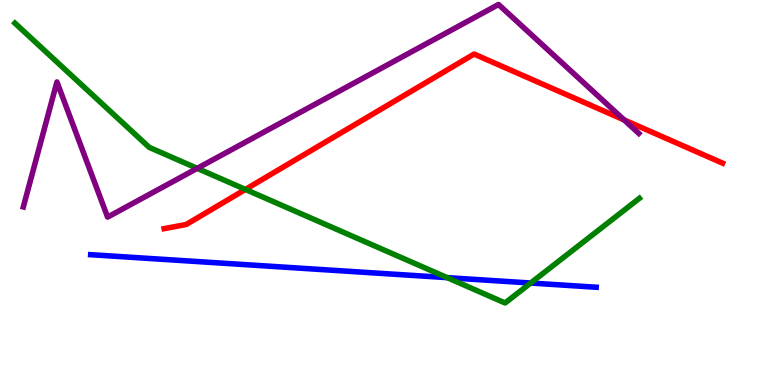[{'lines': ['blue', 'red'], 'intersections': []}, {'lines': ['green', 'red'], 'intersections': [{'x': 3.17, 'y': 5.08}]}, {'lines': ['purple', 'red'], 'intersections': [{'x': 8.05, 'y': 6.88}]}, {'lines': ['blue', 'green'], 'intersections': [{'x': 5.77, 'y': 2.79}, {'x': 6.85, 'y': 2.65}]}, {'lines': ['blue', 'purple'], 'intersections': []}, {'lines': ['green', 'purple'], 'intersections': [{'x': 2.54, 'y': 5.63}]}]